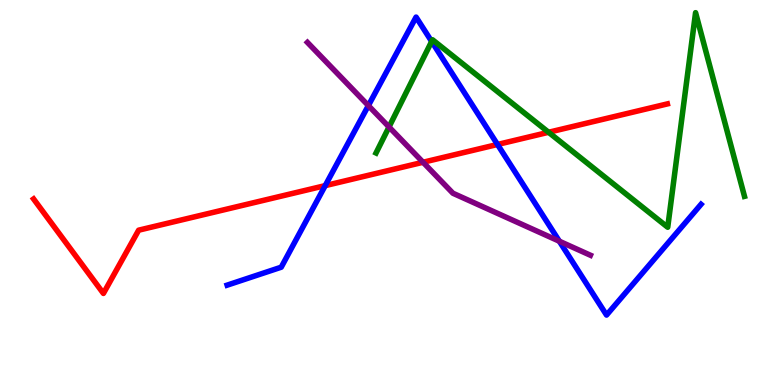[{'lines': ['blue', 'red'], 'intersections': [{'x': 4.2, 'y': 5.18}, {'x': 6.42, 'y': 6.25}]}, {'lines': ['green', 'red'], 'intersections': [{'x': 7.08, 'y': 6.56}]}, {'lines': ['purple', 'red'], 'intersections': [{'x': 5.46, 'y': 5.79}]}, {'lines': ['blue', 'green'], 'intersections': [{'x': 5.57, 'y': 8.92}]}, {'lines': ['blue', 'purple'], 'intersections': [{'x': 4.75, 'y': 7.26}, {'x': 7.22, 'y': 3.73}]}, {'lines': ['green', 'purple'], 'intersections': [{'x': 5.02, 'y': 6.7}]}]